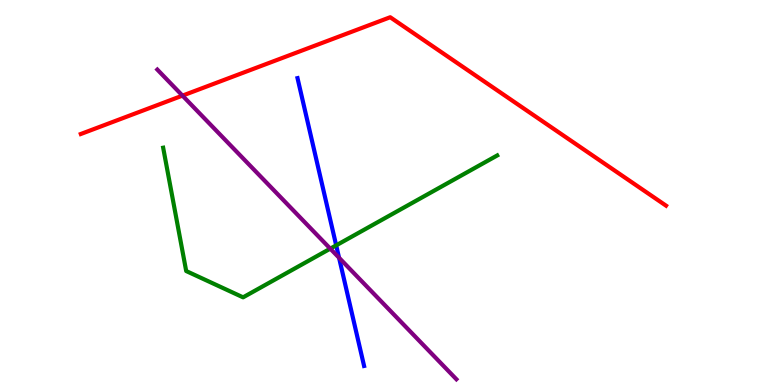[{'lines': ['blue', 'red'], 'intersections': []}, {'lines': ['green', 'red'], 'intersections': []}, {'lines': ['purple', 'red'], 'intersections': [{'x': 2.35, 'y': 7.52}]}, {'lines': ['blue', 'green'], 'intersections': [{'x': 4.34, 'y': 3.63}]}, {'lines': ['blue', 'purple'], 'intersections': [{'x': 4.37, 'y': 3.3}]}, {'lines': ['green', 'purple'], 'intersections': [{'x': 4.26, 'y': 3.54}]}]